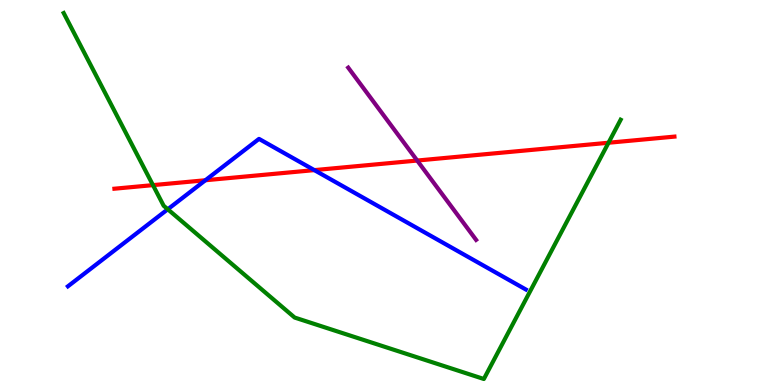[{'lines': ['blue', 'red'], 'intersections': [{'x': 2.65, 'y': 5.32}, {'x': 4.06, 'y': 5.58}]}, {'lines': ['green', 'red'], 'intersections': [{'x': 1.97, 'y': 5.19}, {'x': 7.85, 'y': 6.29}]}, {'lines': ['purple', 'red'], 'intersections': [{'x': 5.38, 'y': 5.83}]}, {'lines': ['blue', 'green'], 'intersections': [{'x': 2.16, 'y': 4.56}]}, {'lines': ['blue', 'purple'], 'intersections': []}, {'lines': ['green', 'purple'], 'intersections': []}]